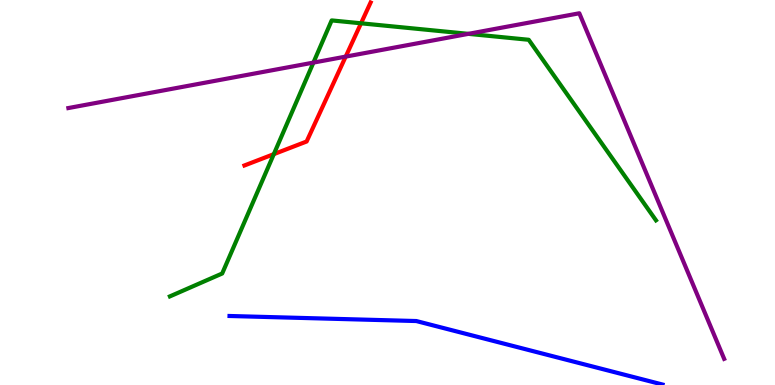[{'lines': ['blue', 'red'], 'intersections': []}, {'lines': ['green', 'red'], 'intersections': [{'x': 3.53, 'y': 6.0}, {'x': 4.66, 'y': 9.39}]}, {'lines': ['purple', 'red'], 'intersections': [{'x': 4.46, 'y': 8.53}]}, {'lines': ['blue', 'green'], 'intersections': []}, {'lines': ['blue', 'purple'], 'intersections': []}, {'lines': ['green', 'purple'], 'intersections': [{'x': 4.04, 'y': 8.37}, {'x': 6.04, 'y': 9.12}]}]